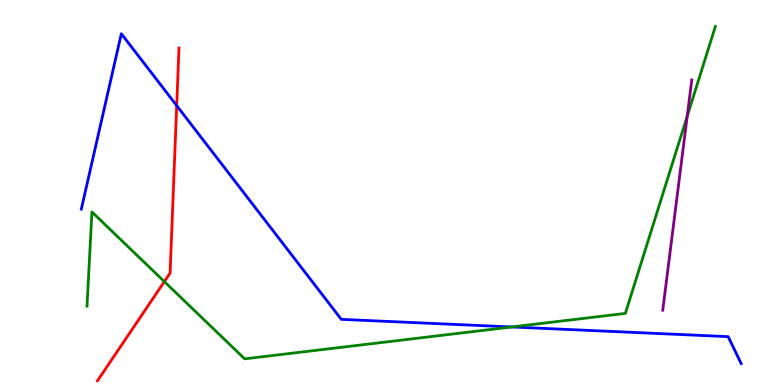[{'lines': ['blue', 'red'], 'intersections': [{'x': 2.28, 'y': 7.26}]}, {'lines': ['green', 'red'], 'intersections': [{'x': 2.12, 'y': 2.69}]}, {'lines': ['purple', 'red'], 'intersections': []}, {'lines': ['blue', 'green'], 'intersections': [{'x': 6.6, 'y': 1.51}]}, {'lines': ['blue', 'purple'], 'intersections': []}, {'lines': ['green', 'purple'], 'intersections': [{'x': 8.87, 'y': 6.98}]}]